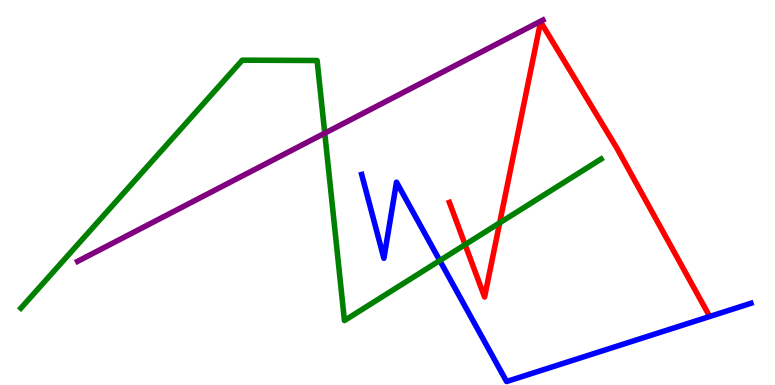[{'lines': ['blue', 'red'], 'intersections': []}, {'lines': ['green', 'red'], 'intersections': [{'x': 6.0, 'y': 3.65}, {'x': 6.45, 'y': 4.21}]}, {'lines': ['purple', 'red'], 'intersections': []}, {'lines': ['blue', 'green'], 'intersections': [{'x': 5.67, 'y': 3.23}]}, {'lines': ['blue', 'purple'], 'intersections': []}, {'lines': ['green', 'purple'], 'intersections': [{'x': 4.19, 'y': 6.54}]}]